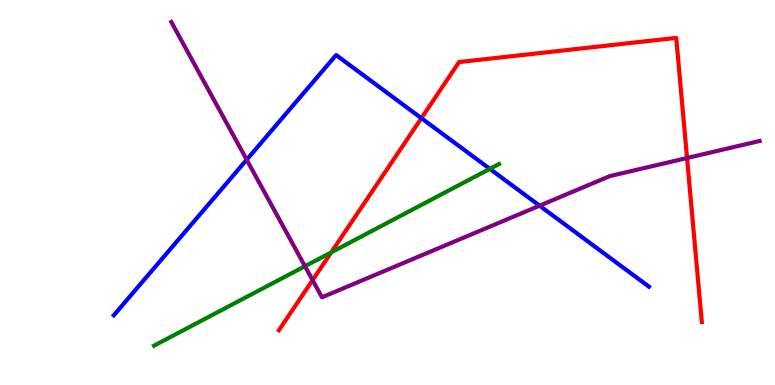[{'lines': ['blue', 'red'], 'intersections': [{'x': 5.44, 'y': 6.93}]}, {'lines': ['green', 'red'], 'intersections': [{'x': 4.27, 'y': 3.44}]}, {'lines': ['purple', 'red'], 'intersections': [{'x': 4.03, 'y': 2.72}, {'x': 8.87, 'y': 5.9}]}, {'lines': ['blue', 'green'], 'intersections': [{'x': 6.32, 'y': 5.61}]}, {'lines': ['blue', 'purple'], 'intersections': [{'x': 3.18, 'y': 5.85}, {'x': 6.96, 'y': 4.66}]}, {'lines': ['green', 'purple'], 'intersections': [{'x': 3.93, 'y': 3.09}]}]